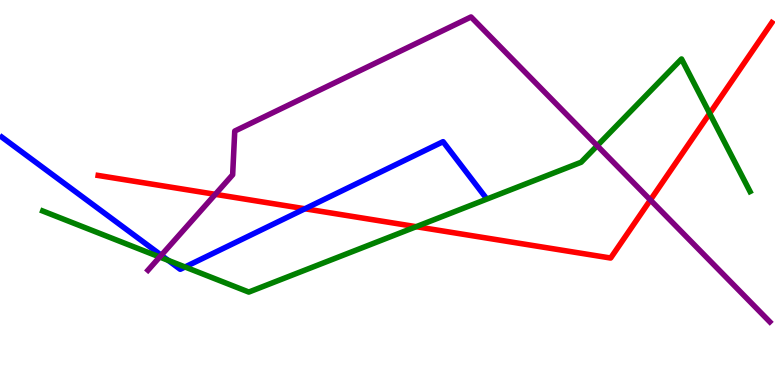[{'lines': ['blue', 'red'], 'intersections': [{'x': 3.93, 'y': 4.58}]}, {'lines': ['green', 'red'], 'intersections': [{'x': 5.37, 'y': 4.11}, {'x': 9.16, 'y': 7.05}]}, {'lines': ['purple', 'red'], 'intersections': [{'x': 2.78, 'y': 4.95}, {'x': 8.39, 'y': 4.81}]}, {'lines': ['blue', 'green'], 'intersections': [{'x': 2.17, 'y': 3.24}, {'x': 2.39, 'y': 3.07}]}, {'lines': ['blue', 'purple'], 'intersections': [{'x': 2.08, 'y': 3.37}]}, {'lines': ['green', 'purple'], 'intersections': [{'x': 2.06, 'y': 3.32}, {'x': 7.71, 'y': 6.22}]}]